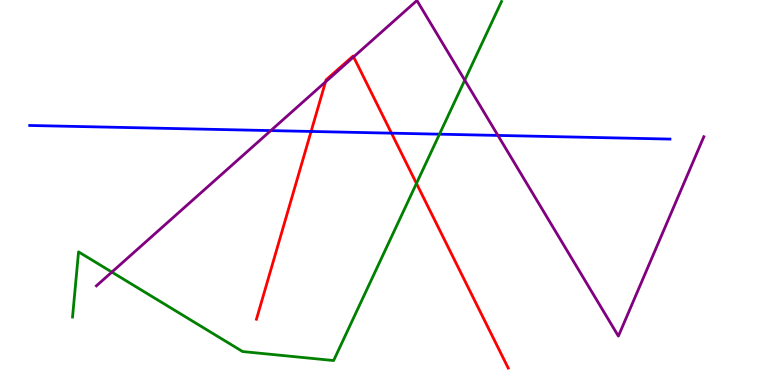[{'lines': ['blue', 'red'], 'intersections': [{'x': 4.01, 'y': 6.59}, {'x': 5.05, 'y': 6.54}]}, {'lines': ['green', 'red'], 'intersections': [{'x': 5.37, 'y': 5.24}]}, {'lines': ['purple', 'red'], 'intersections': [{'x': 4.2, 'y': 7.87}, {'x': 4.56, 'y': 8.52}]}, {'lines': ['blue', 'green'], 'intersections': [{'x': 5.67, 'y': 6.51}]}, {'lines': ['blue', 'purple'], 'intersections': [{'x': 3.49, 'y': 6.61}, {'x': 6.42, 'y': 6.48}]}, {'lines': ['green', 'purple'], 'intersections': [{'x': 1.44, 'y': 2.93}, {'x': 6.0, 'y': 7.92}]}]